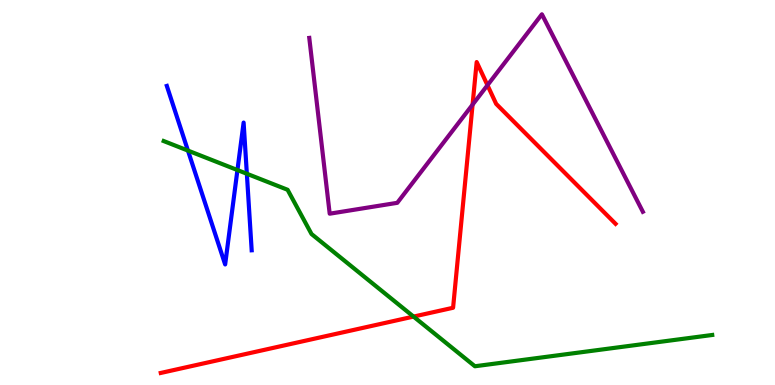[{'lines': ['blue', 'red'], 'intersections': []}, {'lines': ['green', 'red'], 'intersections': [{'x': 5.34, 'y': 1.78}]}, {'lines': ['purple', 'red'], 'intersections': [{'x': 6.1, 'y': 7.28}, {'x': 6.29, 'y': 7.79}]}, {'lines': ['blue', 'green'], 'intersections': [{'x': 2.43, 'y': 6.09}, {'x': 3.06, 'y': 5.58}, {'x': 3.19, 'y': 5.49}]}, {'lines': ['blue', 'purple'], 'intersections': []}, {'lines': ['green', 'purple'], 'intersections': []}]